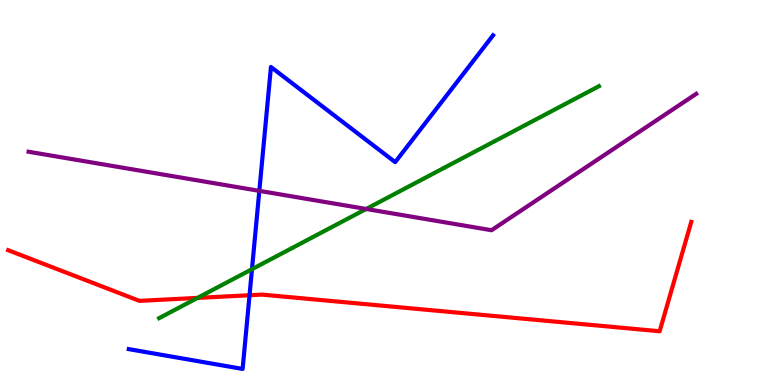[{'lines': ['blue', 'red'], 'intersections': [{'x': 3.22, 'y': 2.33}]}, {'lines': ['green', 'red'], 'intersections': [{'x': 2.55, 'y': 2.26}]}, {'lines': ['purple', 'red'], 'intersections': []}, {'lines': ['blue', 'green'], 'intersections': [{'x': 3.25, 'y': 3.01}]}, {'lines': ['blue', 'purple'], 'intersections': [{'x': 3.35, 'y': 5.04}]}, {'lines': ['green', 'purple'], 'intersections': [{'x': 4.72, 'y': 4.57}]}]